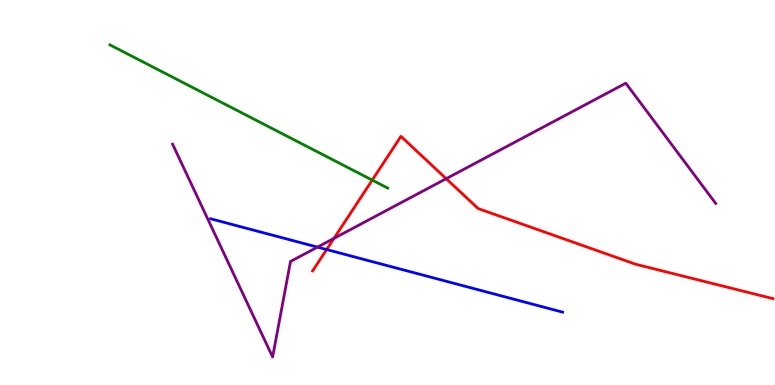[{'lines': ['blue', 'red'], 'intersections': [{'x': 4.21, 'y': 3.52}]}, {'lines': ['green', 'red'], 'intersections': [{'x': 4.8, 'y': 5.32}]}, {'lines': ['purple', 'red'], 'intersections': [{'x': 4.31, 'y': 3.81}, {'x': 5.76, 'y': 5.36}]}, {'lines': ['blue', 'green'], 'intersections': []}, {'lines': ['blue', 'purple'], 'intersections': [{'x': 4.1, 'y': 3.58}]}, {'lines': ['green', 'purple'], 'intersections': []}]